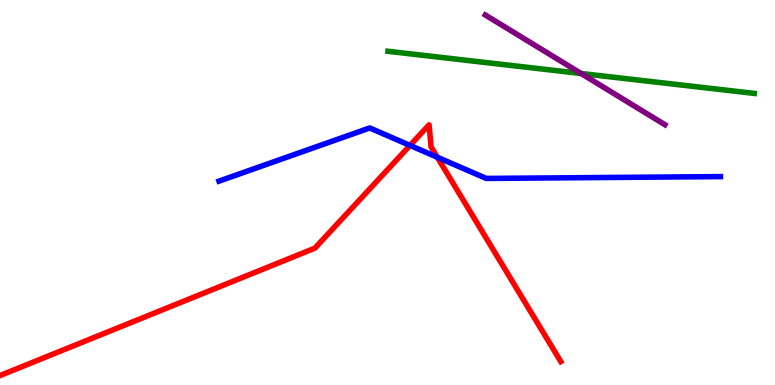[{'lines': ['blue', 'red'], 'intersections': [{'x': 5.29, 'y': 6.22}, {'x': 5.64, 'y': 5.92}]}, {'lines': ['green', 'red'], 'intersections': []}, {'lines': ['purple', 'red'], 'intersections': []}, {'lines': ['blue', 'green'], 'intersections': []}, {'lines': ['blue', 'purple'], 'intersections': []}, {'lines': ['green', 'purple'], 'intersections': [{'x': 7.5, 'y': 8.09}]}]